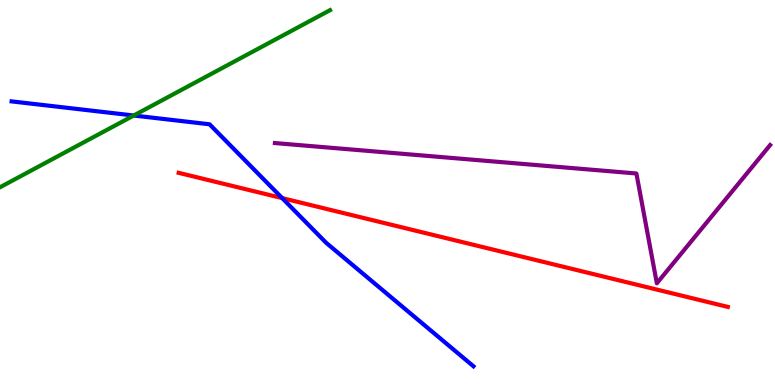[{'lines': ['blue', 'red'], 'intersections': [{'x': 3.64, 'y': 4.85}]}, {'lines': ['green', 'red'], 'intersections': []}, {'lines': ['purple', 'red'], 'intersections': []}, {'lines': ['blue', 'green'], 'intersections': [{'x': 1.73, 'y': 7.0}]}, {'lines': ['blue', 'purple'], 'intersections': []}, {'lines': ['green', 'purple'], 'intersections': []}]